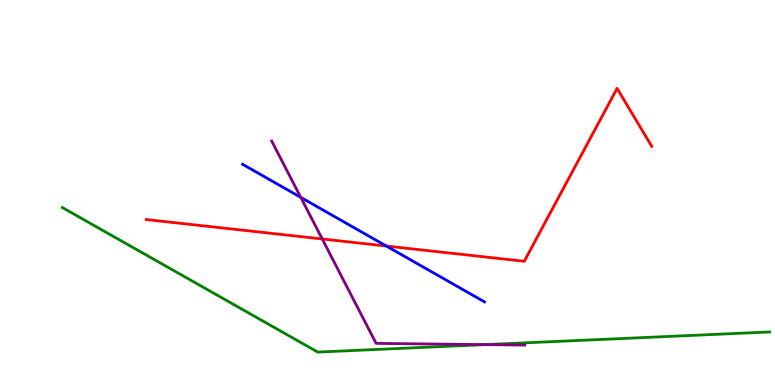[{'lines': ['blue', 'red'], 'intersections': [{'x': 4.99, 'y': 3.61}]}, {'lines': ['green', 'red'], 'intersections': []}, {'lines': ['purple', 'red'], 'intersections': [{'x': 4.16, 'y': 3.79}]}, {'lines': ['blue', 'green'], 'intersections': []}, {'lines': ['blue', 'purple'], 'intersections': [{'x': 3.88, 'y': 4.87}]}, {'lines': ['green', 'purple'], 'intersections': [{'x': 6.26, 'y': 1.05}]}]